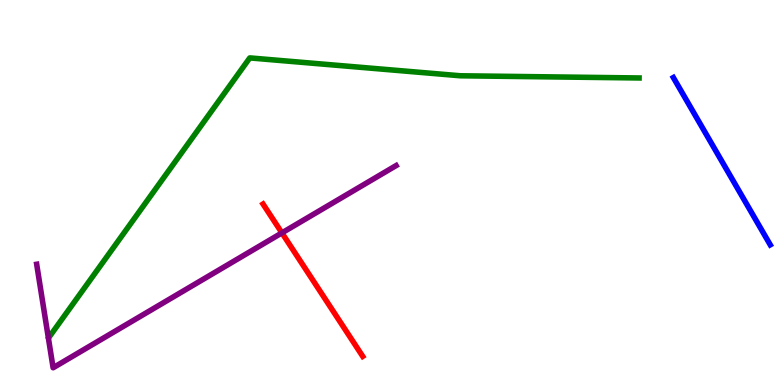[{'lines': ['blue', 'red'], 'intersections': []}, {'lines': ['green', 'red'], 'intersections': []}, {'lines': ['purple', 'red'], 'intersections': [{'x': 3.64, 'y': 3.95}]}, {'lines': ['blue', 'green'], 'intersections': []}, {'lines': ['blue', 'purple'], 'intersections': []}, {'lines': ['green', 'purple'], 'intersections': []}]